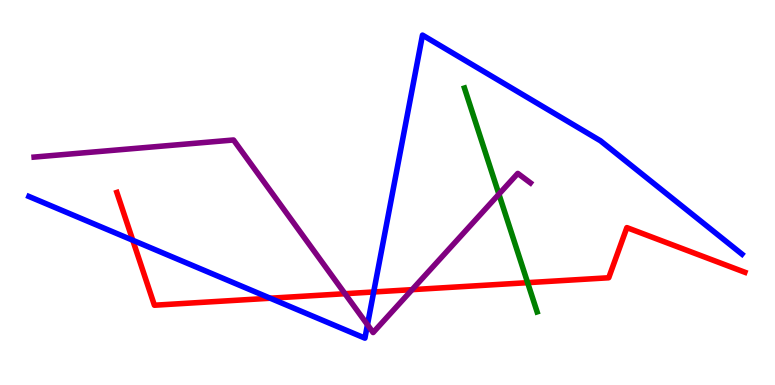[{'lines': ['blue', 'red'], 'intersections': [{'x': 1.71, 'y': 3.76}, {'x': 3.49, 'y': 2.25}, {'x': 4.82, 'y': 2.42}]}, {'lines': ['green', 'red'], 'intersections': [{'x': 6.81, 'y': 2.66}]}, {'lines': ['purple', 'red'], 'intersections': [{'x': 4.45, 'y': 2.37}, {'x': 5.32, 'y': 2.48}]}, {'lines': ['blue', 'green'], 'intersections': []}, {'lines': ['blue', 'purple'], 'intersections': [{'x': 4.74, 'y': 1.57}]}, {'lines': ['green', 'purple'], 'intersections': [{'x': 6.44, 'y': 4.96}]}]